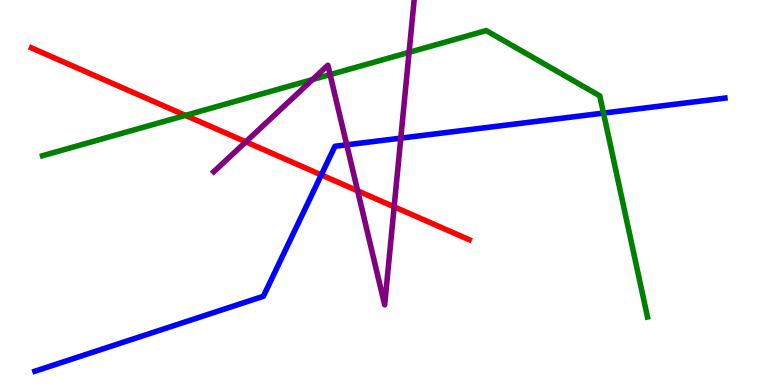[{'lines': ['blue', 'red'], 'intersections': [{'x': 4.15, 'y': 5.46}]}, {'lines': ['green', 'red'], 'intersections': [{'x': 2.39, 'y': 7.0}]}, {'lines': ['purple', 'red'], 'intersections': [{'x': 3.17, 'y': 6.32}, {'x': 4.61, 'y': 5.04}, {'x': 5.09, 'y': 4.63}]}, {'lines': ['blue', 'green'], 'intersections': [{'x': 7.79, 'y': 7.06}]}, {'lines': ['blue', 'purple'], 'intersections': [{'x': 4.47, 'y': 6.24}, {'x': 5.17, 'y': 6.41}]}, {'lines': ['green', 'purple'], 'intersections': [{'x': 4.03, 'y': 7.93}, {'x': 4.26, 'y': 8.06}, {'x': 5.28, 'y': 8.64}]}]